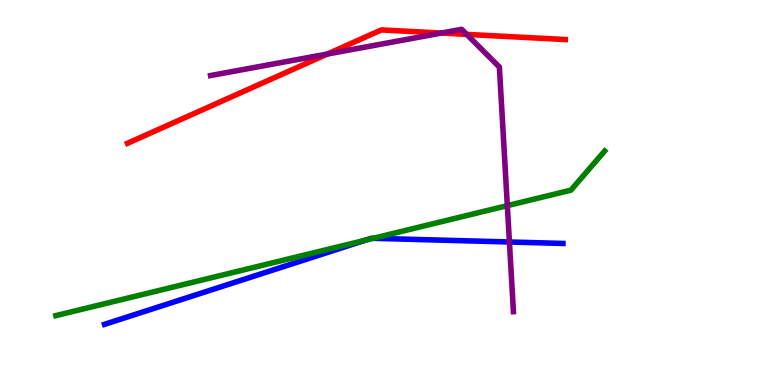[{'lines': ['blue', 'red'], 'intersections': []}, {'lines': ['green', 'red'], 'intersections': []}, {'lines': ['purple', 'red'], 'intersections': [{'x': 4.22, 'y': 8.6}, {'x': 5.7, 'y': 9.14}, {'x': 6.02, 'y': 9.11}]}, {'lines': ['blue', 'green'], 'intersections': [{'x': 4.71, 'y': 3.76}, {'x': 4.82, 'y': 3.81}]}, {'lines': ['blue', 'purple'], 'intersections': [{'x': 6.57, 'y': 3.71}]}, {'lines': ['green', 'purple'], 'intersections': [{'x': 6.55, 'y': 4.66}]}]